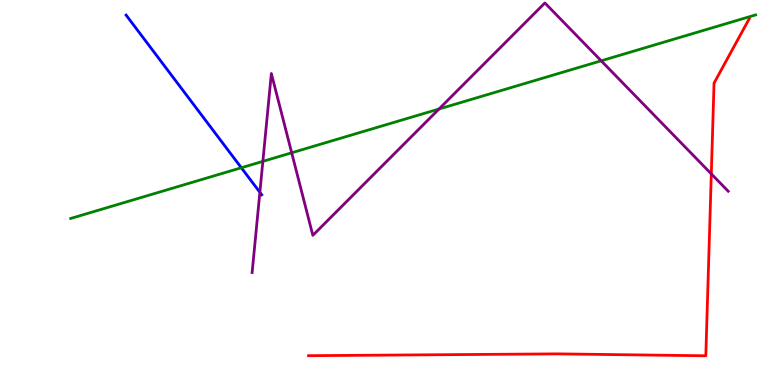[{'lines': ['blue', 'red'], 'intersections': []}, {'lines': ['green', 'red'], 'intersections': []}, {'lines': ['purple', 'red'], 'intersections': [{'x': 9.18, 'y': 5.48}]}, {'lines': ['blue', 'green'], 'intersections': [{'x': 3.11, 'y': 5.64}]}, {'lines': ['blue', 'purple'], 'intersections': [{'x': 3.35, 'y': 5.0}]}, {'lines': ['green', 'purple'], 'intersections': [{'x': 3.39, 'y': 5.81}, {'x': 3.76, 'y': 6.03}, {'x': 5.66, 'y': 7.17}, {'x': 7.76, 'y': 8.42}]}]